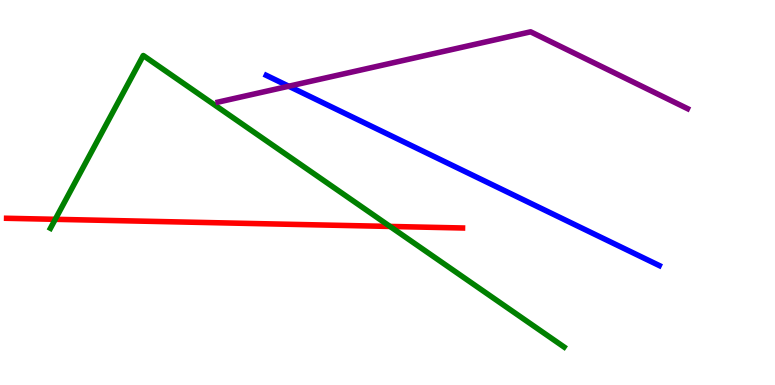[{'lines': ['blue', 'red'], 'intersections': []}, {'lines': ['green', 'red'], 'intersections': [{'x': 0.713, 'y': 4.3}, {'x': 5.03, 'y': 4.12}]}, {'lines': ['purple', 'red'], 'intersections': []}, {'lines': ['blue', 'green'], 'intersections': []}, {'lines': ['blue', 'purple'], 'intersections': [{'x': 3.73, 'y': 7.76}]}, {'lines': ['green', 'purple'], 'intersections': []}]